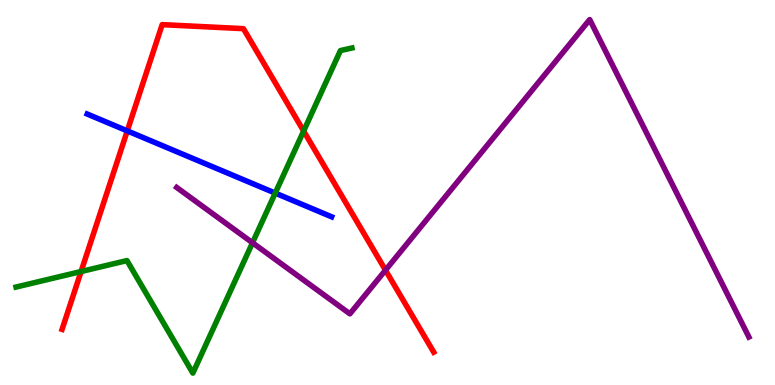[{'lines': ['blue', 'red'], 'intersections': [{'x': 1.64, 'y': 6.6}]}, {'lines': ['green', 'red'], 'intersections': [{'x': 1.05, 'y': 2.95}, {'x': 3.92, 'y': 6.6}]}, {'lines': ['purple', 'red'], 'intersections': [{'x': 4.97, 'y': 2.98}]}, {'lines': ['blue', 'green'], 'intersections': [{'x': 3.55, 'y': 4.98}]}, {'lines': ['blue', 'purple'], 'intersections': []}, {'lines': ['green', 'purple'], 'intersections': [{'x': 3.26, 'y': 3.69}]}]